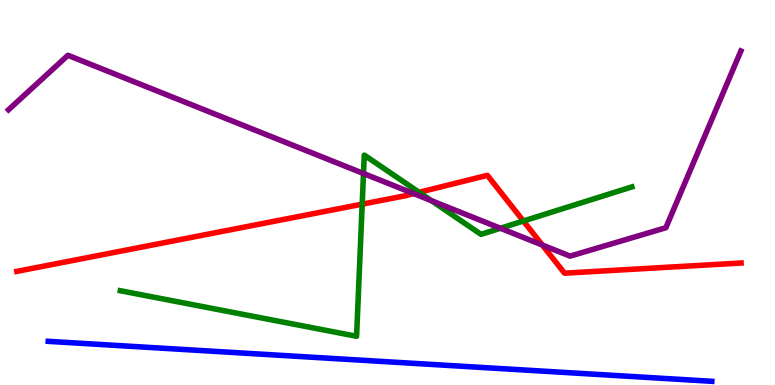[{'lines': ['blue', 'red'], 'intersections': []}, {'lines': ['green', 'red'], 'intersections': [{'x': 4.67, 'y': 4.7}, {'x': 5.41, 'y': 5.01}, {'x': 6.75, 'y': 4.26}]}, {'lines': ['purple', 'red'], 'intersections': [{'x': 5.34, 'y': 4.97}, {'x': 7.0, 'y': 3.64}]}, {'lines': ['blue', 'green'], 'intersections': []}, {'lines': ['blue', 'purple'], 'intersections': []}, {'lines': ['green', 'purple'], 'intersections': [{'x': 4.69, 'y': 5.49}, {'x': 5.57, 'y': 4.79}, {'x': 6.46, 'y': 4.07}]}]